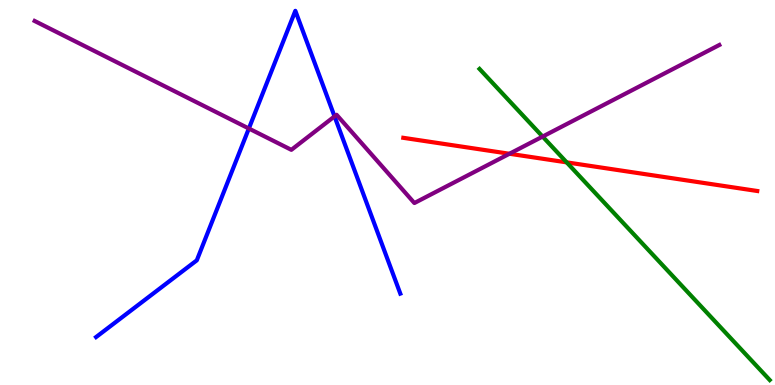[{'lines': ['blue', 'red'], 'intersections': []}, {'lines': ['green', 'red'], 'intersections': [{'x': 7.31, 'y': 5.78}]}, {'lines': ['purple', 'red'], 'intersections': [{'x': 6.57, 'y': 6.01}]}, {'lines': ['blue', 'green'], 'intersections': []}, {'lines': ['blue', 'purple'], 'intersections': [{'x': 3.21, 'y': 6.66}, {'x': 4.32, 'y': 6.98}]}, {'lines': ['green', 'purple'], 'intersections': [{'x': 7.0, 'y': 6.45}]}]